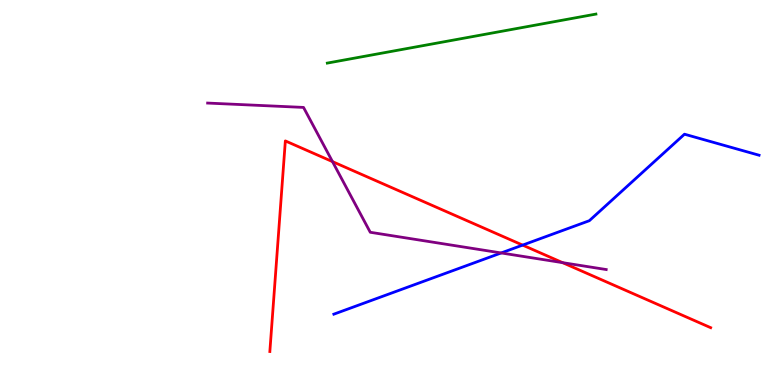[{'lines': ['blue', 'red'], 'intersections': [{'x': 6.74, 'y': 3.63}]}, {'lines': ['green', 'red'], 'intersections': []}, {'lines': ['purple', 'red'], 'intersections': [{'x': 4.29, 'y': 5.8}, {'x': 7.26, 'y': 3.18}]}, {'lines': ['blue', 'green'], 'intersections': []}, {'lines': ['blue', 'purple'], 'intersections': [{'x': 6.47, 'y': 3.43}]}, {'lines': ['green', 'purple'], 'intersections': []}]